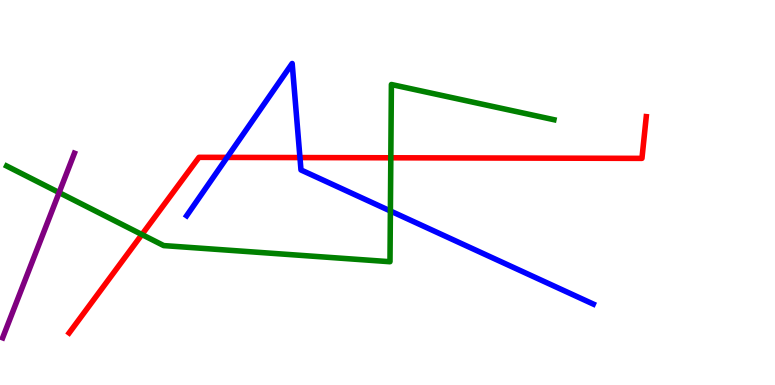[{'lines': ['blue', 'red'], 'intersections': [{'x': 2.93, 'y': 5.91}, {'x': 3.87, 'y': 5.91}]}, {'lines': ['green', 'red'], 'intersections': [{'x': 1.83, 'y': 3.91}, {'x': 5.04, 'y': 5.9}]}, {'lines': ['purple', 'red'], 'intersections': []}, {'lines': ['blue', 'green'], 'intersections': [{'x': 5.04, 'y': 4.52}]}, {'lines': ['blue', 'purple'], 'intersections': []}, {'lines': ['green', 'purple'], 'intersections': [{'x': 0.763, 'y': 5.0}]}]